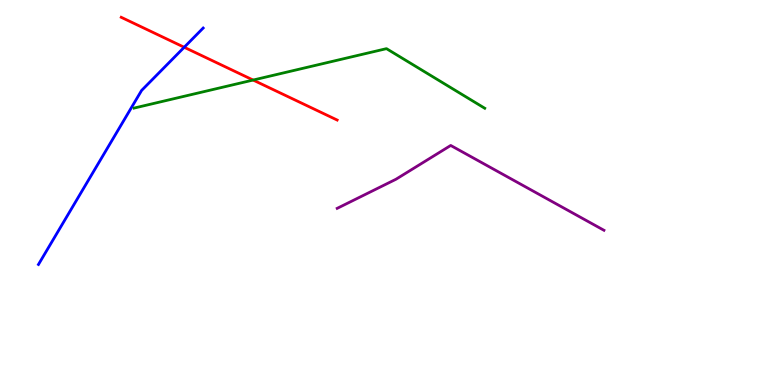[{'lines': ['blue', 'red'], 'intersections': [{'x': 2.38, 'y': 8.77}]}, {'lines': ['green', 'red'], 'intersections': [{'x': 3.27, 'y': 7.92}]}, {'lines': ['purple', 'red'], 'intersections': []}, {'lines': ['blue', 'green'], 'intersections': []}, {'lines': ['blue', 'purple'], 'intersections': []}, {'lines': ['green', 'purple'], 'intersections': []}]